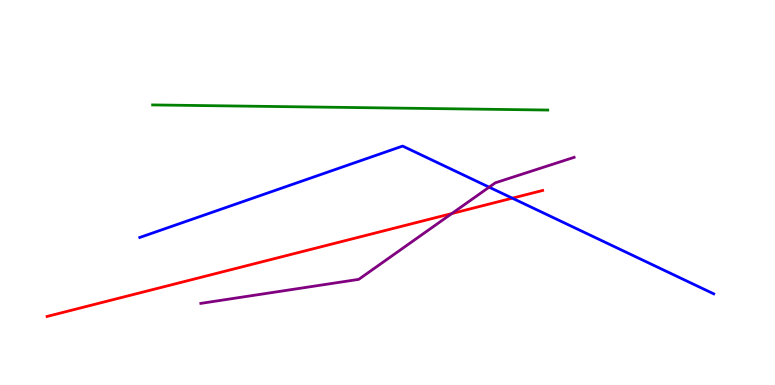[{'lines': ['blue', 'red'], 'intersections': [{'x': 6.61, 'y': 4.85}]}, {'lines': ['green', 'red'], 'intersections': []}, {'lines': ['purple', 'red'], 'intersections': [{'x': 5.83, 'y': 4.45}]}, {'lines': ['blue', 'green'], 'intersections': []}, {'lines': ['blue', 'purple'], 'intersections': [{'x': 6.31, 'y': 5.14}]}, {'lines': ['green', 'purple'], 'intersections': []}]